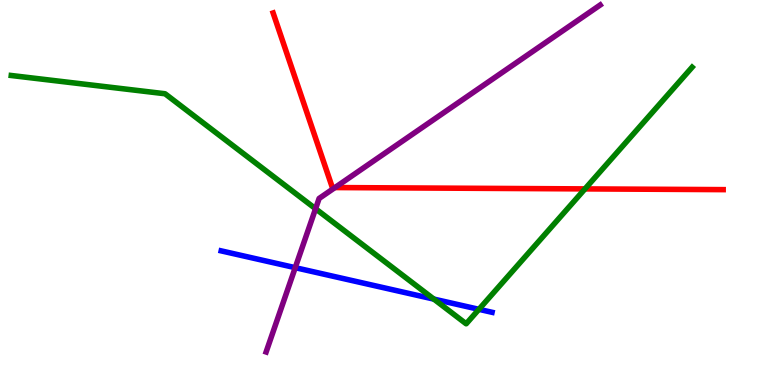[{'lines': ['blue', 'red'], 'intersections': []}, {'lines': ['green', 'red'], 'intersections': [{'x': 7.55, 'y': 5.09}]}, {'lines': ['purple', 'red'], 'intersections': [{'x': 4.32, 'y': 5.13}]}, {'lines': ['blue', 'green'], 'intersections': [{'x': 5.6, 'y': 2.23}, {'x': 6.18, 'y': 1.97}]}, {'lines': ['blue', 'purple'], 'intersections': [{'x': 3.81, 'y': 3.05}]}, {'lines': ['green', 'purple'], 'intersections': [{'x': 4.07, 'y': 4.58}]}]